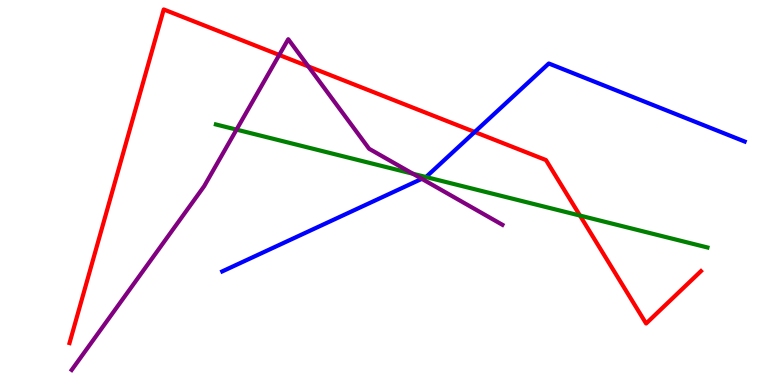[{'lines': ['blue', 'red'], 'intersections': [{'x': 6.13, 'y': 6.57}]}, {'lines': ['green', 'red'], 'intersections': [{'x': 7.48, 'y': 4.4}]}, {'lines': ['purple', 'red'], 'intersections': [{'x': 3.6, 'y': 8.57}, {'x': 3.98, 'y': 8.27}]}, {'lines': ['blue', 'green'], 'intersections': [{'x': 5.49, 'y': 5.4}]}, {'lines': ['blue', 'purple'], 'intersections': [{'x': 5.44, 'y': 5.36}]}, {'lines': ['green', 'purple'], 'intersections': [{'x': 3.05, 'y': 6.63}, {'x': 5.33, 'y': 5.49}]}]